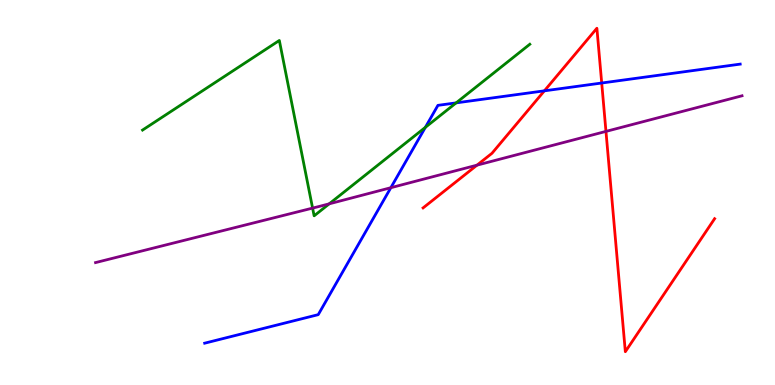[{'lines': ['blue', 'red'], 'intersections': [{'x': 7.02, 'y': 7.64}, {'x': 7.76, 'y': 7.84}]}, {'lines': ['green', 'red'], 'intersections': []}, {'lines': ['purple', 'red'], 'intersections': [{'x': 6.15, 'y': 5.71}, {'x': 7.82, 'y': 6.59}]}, {'lines': ['blue', 'green'], 'intersections': [{'x': 5.49, 'y': 6.69}, {'x': 5.89, 'y': 7.33}]}, {'lines': ['blue', 'purple'], 'intersections': [{'x': 5.04, 'y': 5.12}]}, {'lines': ['green', 'purple'], 'intersections': [{'x': 4.03, 'y': 4.59}, {'x': 4.25, 'y': 4.71}]}]